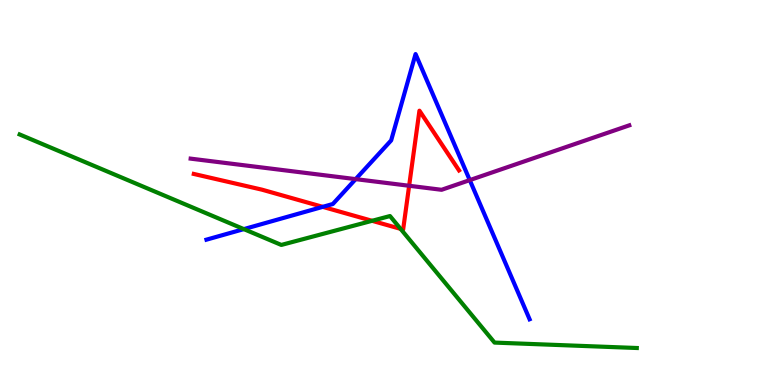[{'lines': ['blue', 'red'], 'intersections': [{'x': 4.16, 'y': 4.63}]}, {'lines': ['green', 'red'], 'intersections': [{'x': 4.8, 'y': 4.26}, {'x': 5.17, 'y': 4.06}]}, {'lines': ['purple', 'red'], 'intersections': [{'x': 5.28, 'y': 5.17}]}, {'lines': ['blue', 'green'], 'intersections': [{'x': 3.15, 'y': 4.05}]}, {'lines': ['blue', 'purple'], 'intersections': [{'x': 4.59, 'y': 5.35}, {'x': 6.06, 'y': 5.32}]}, {'lines': ['green', 'purple'], 'intersections': []}]